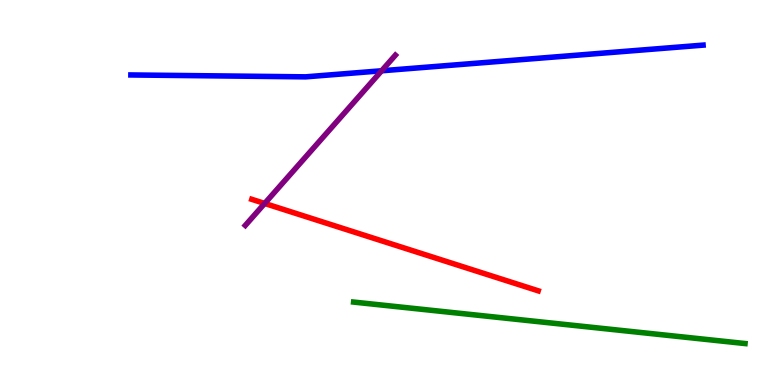[{'lines': ['blue', 'red'], 'intersections': []}, {'lines': ['green', 'red'], 'intersections': []}, {'lines': ['purple', 'red'], 'intersections': [{'x': 3.42, 'y': 4.72}]}, {'lines': ['blue', 'green'], 'intersections': []}, {'lines': ['blue', 'purple'], 'intersections': [{'x': 4.92, 'y': 8.16}]}, {'lines': ['green', 'purple'], 'intersections': []}]